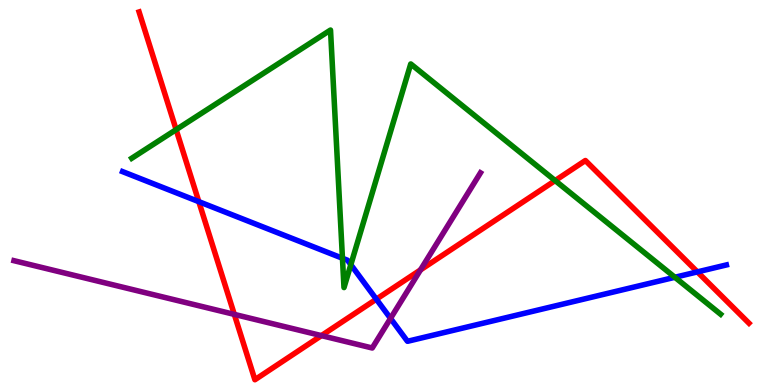[{'lines': ['blue', 'red'], 'intersections': [{'x': 2.57, 'y': 4.76}, {'x': 4.86, 'y': 2.23}, {'x': 9.0, 'y': 2.94}]}, {'lines': ['green', 'red'], 'intersections': [{'x': 2.27, 'y': 6.63}, {'x': 7.16, 'y': 5.31}]}, {'lines': ['purple', 'red'], 'intersections': [{'x': 3.02, 'y': 1.83}, {'x': 4.15, 'y': 1.28}, {'x': 5.43, 'y': 2.99}]}, {'lines': ['blue', 'green'], 'intersections': [{'x': 4.42, 'y': 3.29}, {'x': 4.53, 'y': 3.13}, {'x': 8.71, 'y': 2.8}]}, {'lines': ['blue', 'purple'], 'intersections': [{'x': 5.04, 'y': 1.73}]}, {'lines': ['green', 'purple'], 'intersections': []}]